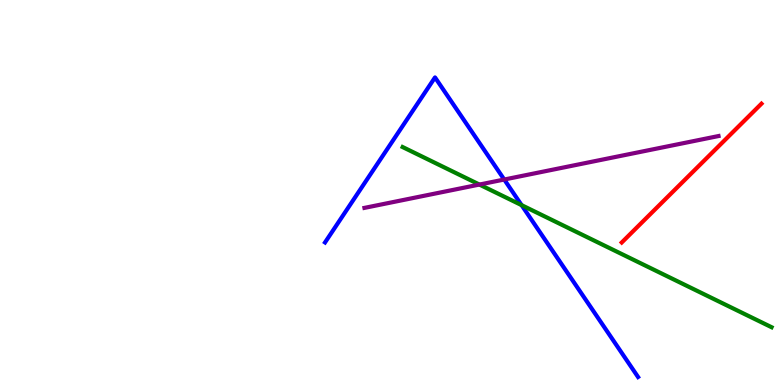[{'lines': ['blue', 'red'], 'intersections': []}, {'lines': ['green', 'red'], 'intersections': []}, {'lines': ['purple', 'red'], 'intersections': []}, {'lines': ['blue', 'green'], 'intersections': [{'x': 6.73, 'y': 4.67}]}, {'lines': ['blue', 'purple'], 'intersections': [{'x': 6.51, 'y': 5.34}]}, {'lines': ['green', 'purple'], 'intersections': [{'x': 6.19, 'y': 5.21}]}]